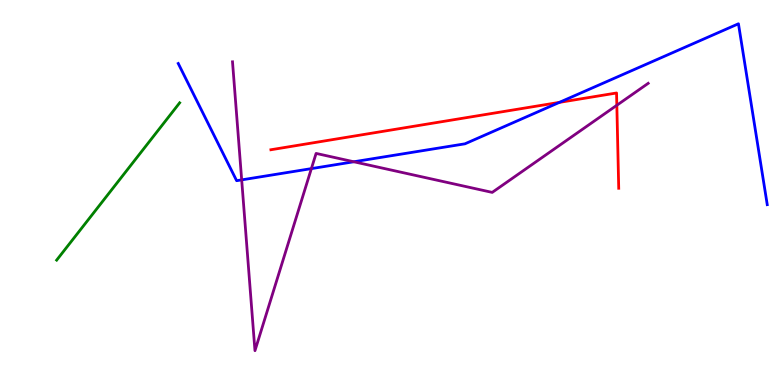[{'lines': ['blue', 'red'], 'intersections': [{'x': 7.22, 'y': 7.34}]}, {'lines': ['green', 'red'], 'intersections': []}, {'lines': ['purple', 'red'], 'intersections': [{'x': 7.96, 'y': 7.27}]}, {'lines': ['blue', 'green'], 'intersections': []}, {'lines': ['blue', 'purple'], 'intersections': [{'x': 3.12, 'y': 5.33}, {'x': 4.02, 'y': 5.62}, {'x': 4.57, 'y': 5.8}]}, {'lines': ['green', 'purple'], 'intersections': []}]